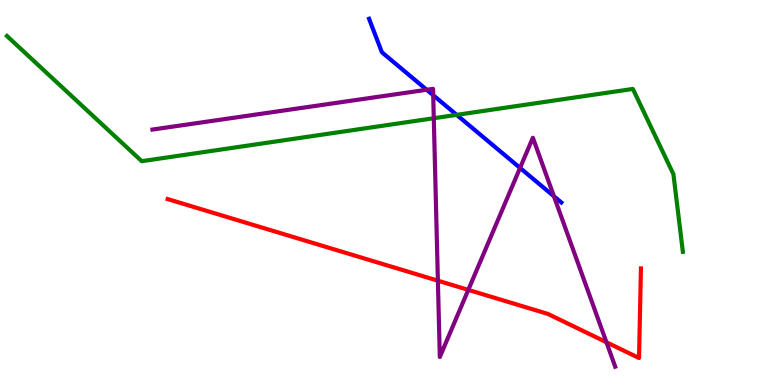[{'lines': ['blue', 'red'], 'intersections': []}, {'lines': ['green', 'red'], 'intersections': []}, {'lines': ['purple', 'red'], 'intersections': [{'x': 5.65, 'y': 2.71}, {'x': 6.04, 'y': 2.47}, {'x': 7.82, 'y': 1.11}]}, {'lines': ['blue', 'green'], 'intersections': [{'x': 5.89, 'y': 7.02}]}, {'lines': ['blue', 'purple'], 'intersections': [{'x': 5.51, 'y': 7.67}, {'x': 5.59, 'y': 7.53}, {'x': 6.71, 'y': 5.64}, {'x': 7.15, 'y': 4.9}]}, {'lines': ['green', 'purple'], 'intersections': [{'x': 5.6, 'y': 6.93}]}]